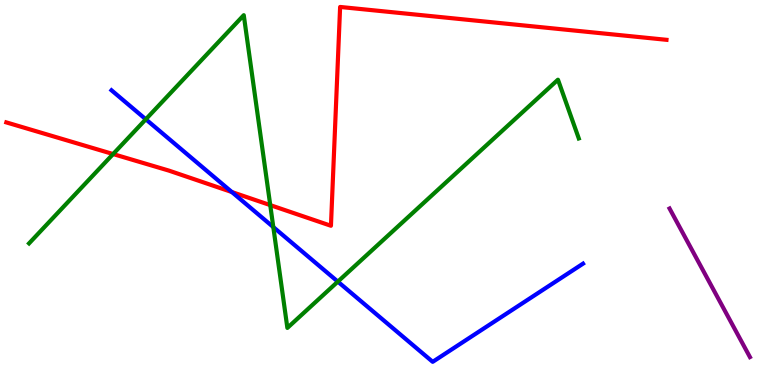[{'lines': ['blue', 'red'], 'intersections': [{'x': 2.99, 'y': 5.01}]}, {'lines': ['green', 'red'], 'intersections': [{'x': 1.46, 'y': 6.0}, {'x': 3.49, 'y': 4.67}]}, {'lines': ['purple', 'red'], 'intersections': []}, {'lines': ['blue', 'green'], 'intersections': [{'x': 1.88, 'y': 6.9}, {'x': 3.53, 'y': 4.1}, {'x': 4.36, 'y': 2.68}]}, {'lines': ['blue', 'purple'], 'intersections': []}, {'lines': ['green', 'purple'], 'intersections': []}]